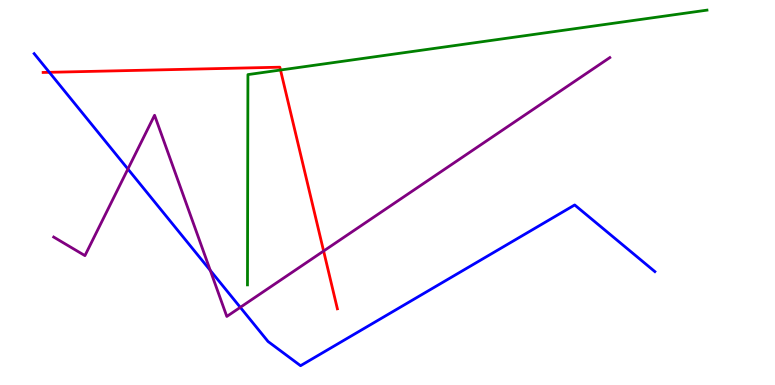[{'lines': ['blue', 'red'], 'intersections': [{'x': 0.637, 'y': 8.12}]}, {'lines': ['green', 'red'], 'intersections': [{'x': 3.62, 'y': 8.18}]}, {'lines': ['purple', 'red'], 'intersections': [{'x': 4.18, 'y': 3.48}]}, {'lines': ['blue', 'green'], 'intersections': []}, {'lines': ['blue', 'purple'], 'intersections': [{'x': 1.65, 'y': 5.61}, {'x': 2.71, 'y': 2.98}, {'x': 3.1, 'y': 2.02}]}, {'lines': ['green', 'purple'], 'intersections': []}]